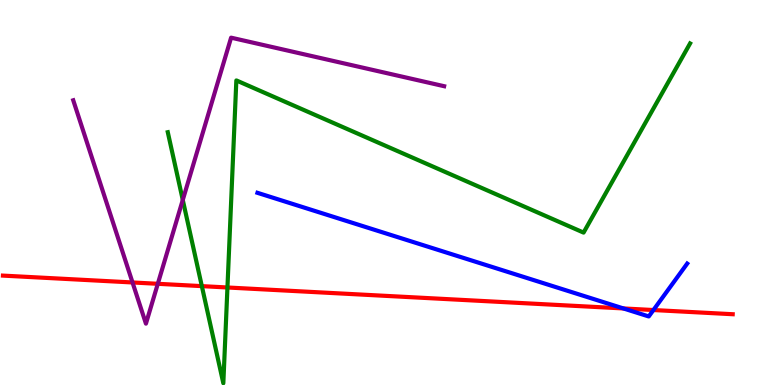[{'lines': ['blue', 'red'], 'intersections': [{'x': 8.04, 'y': 1.99}, {'x': 8.43, 'y': 1.95}]}, {'lines': ['green', 'red'], 'intersections': [{'x': 2.6, 'y': 2.57}, {'x': 2.93, 'y': 2.53}]}, {'lines': ['purple', 'red'], 'intersections': [{'x': 1.71, 'y': 2.66}, {'x': 2.04, 'y': 2.63}]}, {'lines': ['blue', 'green'], 'intersections': []}, {'lines': ['blue', 'purple'], 'intersections': []}, {'lines': ['green', 'purple'], 'intersections': [{'x': 2.36, 'y': 4.81}]}]